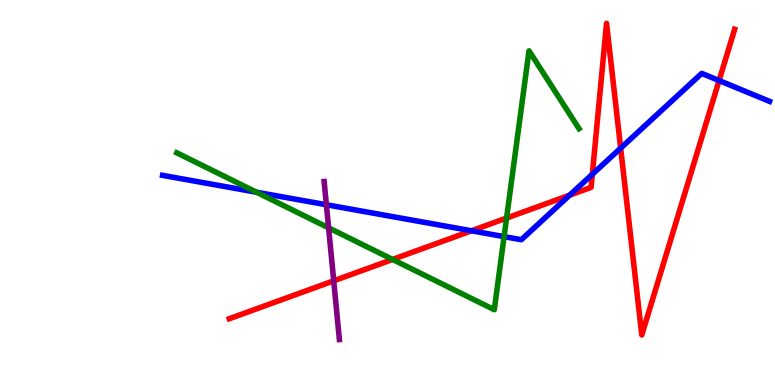[{'lines': ['blue', 'red'], 'intersections': [{'x': 6.08, 'y': 4.01}, {'x': 7.35, 'y': 4.93}, {'x': 7.64, 'y': 5.47}, {'x': 8.01, 'y': 6.15}, {'x': 9.28, 'y': 7.91}]}, {'lines': ['green', 'red'], 'intersections': [{'x': 5.07, 'y': 3.26}, {'x': 6.54, 'y': 4.34}]}, {'lines': ['purple', 'red'], 'intersections': [{'x': 4.31, 'y': 2.71}]}, {'lines': ['blue', 'green'], 'intersections': [{'x': 3.31, 'y': 5.01}, {'x': 6.5, 'y': 3.85}]}, {'lines': ['blue', 'purple'], 'intersections': [{'x': 4.21, 'y': 4.68}]}, {'lines': ['green', 'purple'], 'intersections': [{'x': 4.24, 'y': 4.08}]}]